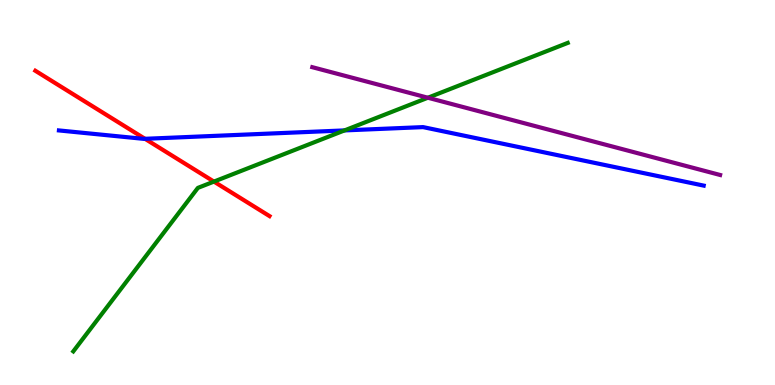[{'lines': ['blue', 'red'], 'intersections': [{'x': 1.87, 'y': 6.39}]}, {'lines': ['green', 'red'], 'intersections': [{'x': 2.76, 'y': 5.28}]}, {'lines': ['purple', 'red'], 'intersections': []}, {'lines': ['blue', 'green'], 'intersections': [{'x': 4.45, 'y': 6.61}]}, {'lines': ['blue', 'purple'], 'intersections': []}, {'lines': ['green', 'purple'], 'intersections': [{'x': 5.52, 'y': 7.46}]}]